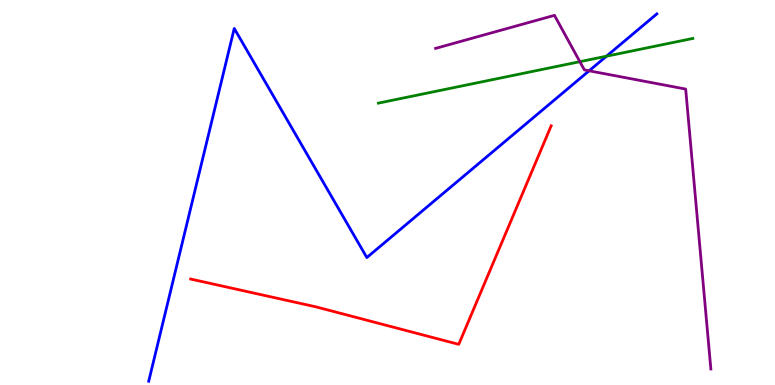[{'lines': ['blue', 'red'], 'intersections': []}, {'lines': ['green', 'red'], 'intersections': []}, {'lines': ['purple', 'red'], 'intersections': []}, {'lines': ['blue', 'green'], 'intersections': [{'x': 7.83, 'y': 8.54}]}, {'lines': ['blue', 'purple'], 'intersections': [{'x': 7.6, 'y': 8.16}]}, {'lines': ['green', 'purple'], 'intersections': [{'x': 7.48, 'y': 8.4}]}]